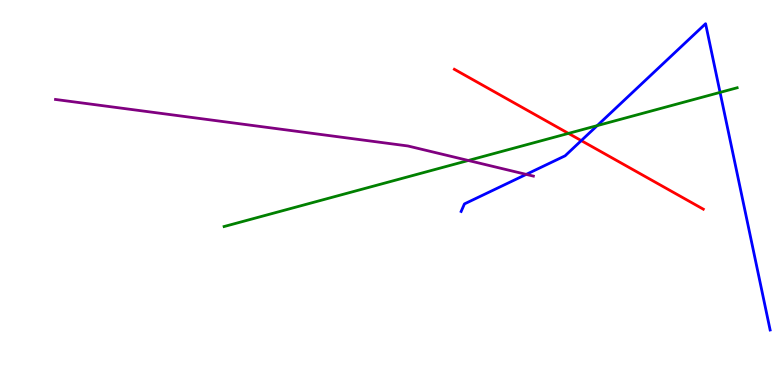[{'lines': ['blue', 'red'], 'intersections': [{'x': 7.5, 'y': 6.35}]}, {'lines': ['green', 'red'], 'intersections': [{'x': 7.33, 'y': 6.54}]}, {'lines': ['purple', 'red'], 'intersections': []}, {'lines': ['blue', 'green'], 'intersections': [{'x': 7.71, 'y': 6.74}, {'x': 9.29, 'y': 7.6}]}, {'lines': ['blue', 'purple'], 'intersections': [{'x': 6.79, 'y': 5.47}]}, {'lines': ['green', 'purple'], 'intersections': [{'x': 6.04, 'y': 5.83}]}]